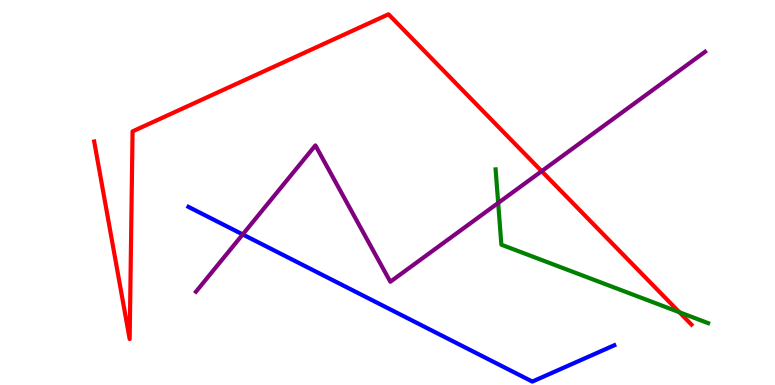[{'lines': ['blue', 'red'], 'intersections': []}, {'lines': ['green', 'red'], 'intersections': [{'x': 8.77, 'y': 1.89}]}, {'lines': ['purple', 'red'], 'intersections': [{'x': 6.99, 'y': 5.55}]}, {'lines': ['blue', 'green'], 'intersections': []}, {'lines': ['blue', 'purple'], 'intersections': [{'x': 3.13, 'y': 3.91}]}, {'lines': ['green', 'purple'], 'intersections': [{'x': 6.43, 'y': 4.73}]}]